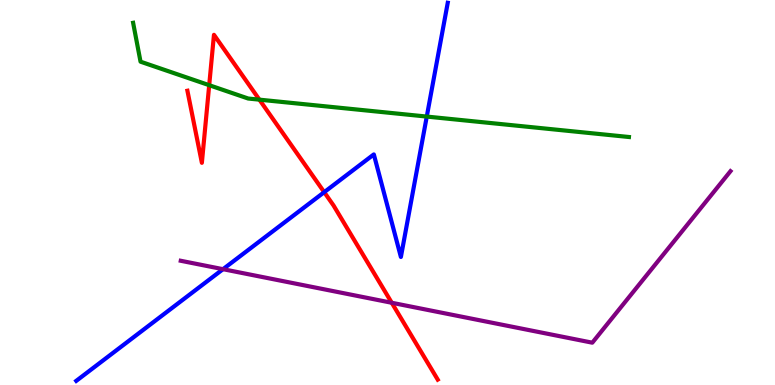[{'lines': ['blue', 'red'], 'intersections': [{'x': 4.18, 'y': 5.01}]}, {'lines': ['green', 'red'], 'intersections': [{'x': 2.7, 'y': 7.79}, {'x': 3.35, 'y': 7.41}]}, {'lines': ['purple', 'red'], 'intersections': [{'x': 5.05, 'y': 2.14}]}, {'lines': ['blue', 'green'], 'intersections': [{'x': 5.51, 'y': 6.97}]}, {'lines': ['blue', 'purple'], 'intersections': [{'x': 2.88, 'y': 3.01}]}, {'lines': ['green', 'purple'], 'intersections': []}]